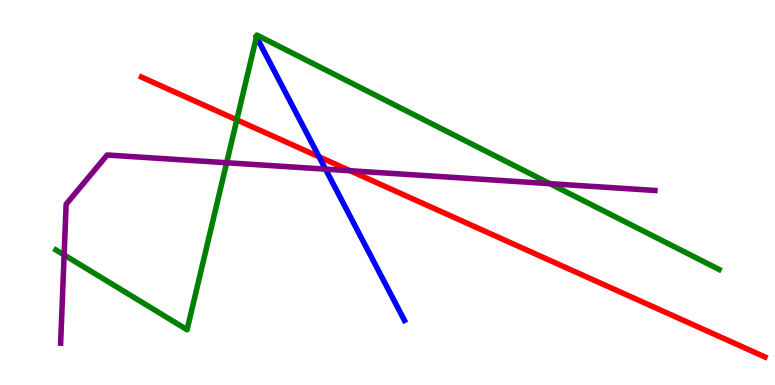[{'lines': ['blue', 'red'], 'intersections': [{'x': 4.12, 'y': 5.93}]}, {'lines': ['green', 'red'], 'intersections': [{'x': 3.06, 'y': 6.89}]}, {'lines': ['purple', 'red'], 'intersections': [{'x': 4.52, 'y': 5.57}]}, {'lines': ['blue', 'green'], 'intersections': [{'x': 3.31, 'y': 9.04}]}, {'lines': ['blue', 'purple'], 'intersections': [{'x': 4.2, 'y': 5.61}]}, {'lines': ['green', 'purple'], 'intersections': [{'x': 0.827, 'y': 3.38}, {'x': 2.92, 'y': 5.77}, {'x': 7.1, 'y': 5.23}]}]